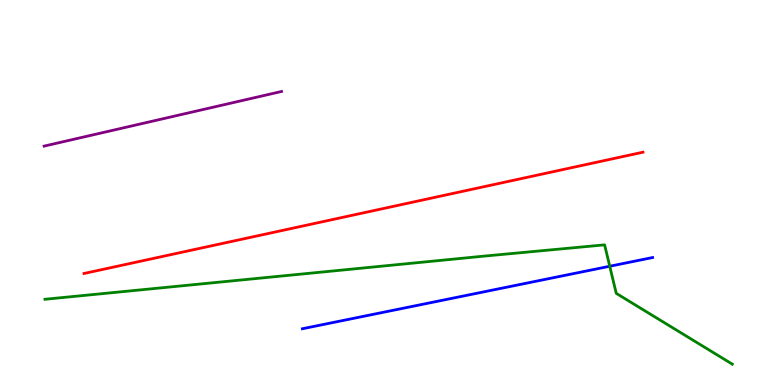[{'lines': ['blue', 'red'], 'intersections': []}, {'lines': ['green', 'red'], 'intersections': []}, {'lines': ['purple', 'red'], 'intersections': []}, {'lines': ['blue', 'green'], 'intersections': [{'x': 7.87, 'y': 3.08}]}, {'lines': ['blue', 'purple'], 'intersections': []}, {'lines': ['green', 'purple'], 'intersections': []}]